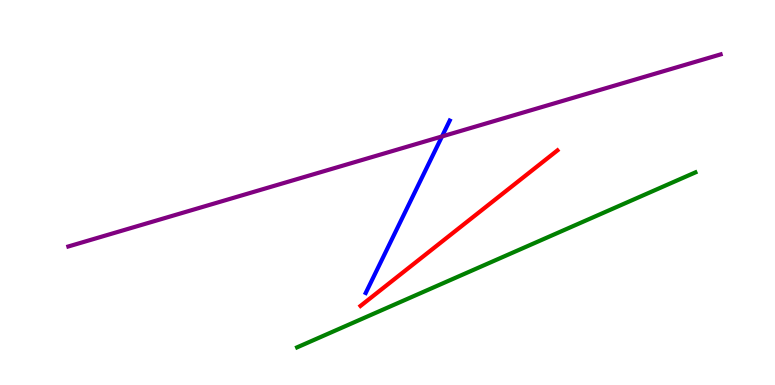[{'lines': ['blue', 'red'], 'intersections': []}, {'lines': ['green', 'red'], 'intersections': []}, {'lines': ['purple', 'red'], 'intersections': []}, {'lines': ['blue', 'green'], 'intersections': []}, {'lines': ['blue', 'purple'], 'intersections': [{'x': 5.7, 'y': 6.46}]}, {'lines': ['green', 'purple'], 'intersections': []}]